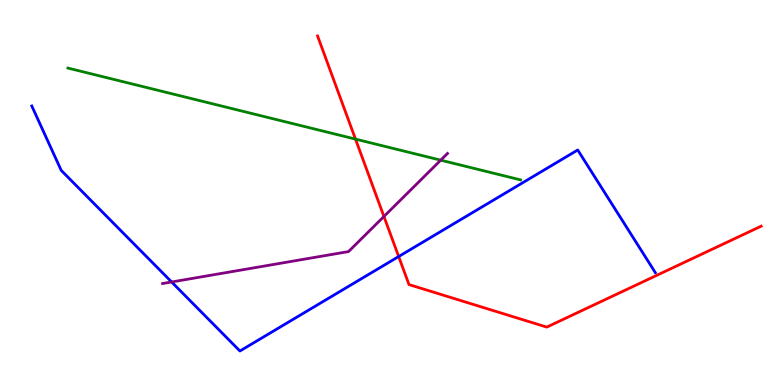[{'lines': ['blue', 'red'], 'intersections': [{'x': 5.14, 'y': 3.34}]}, {'lines': ['green', 'red'], 'intersections': [{'x': 4.59, 'y': 6.39}]}, {'lines': ['purple', 'red'], 'intersections': [{'x': 4.95, 'y': 4.38}]}, {'lines': ['blue', 'green'], 'intersections': []}, {'lines': ['blue', 'purple'], 'intersections': [{'x': 2.21, 'y': 2.68}]}, {'lines': ['green', 'purple'], 'intersections': [{'x': 5.69, 'y': 5.84}]}]